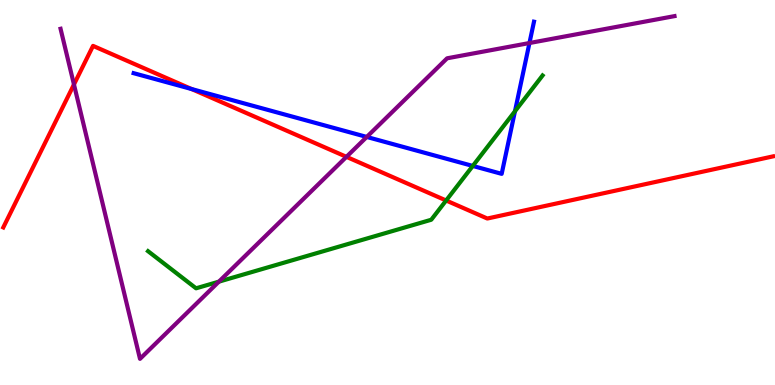[{'lines': ['blue', 'red'], 'intersections': [{'x': 2.47, 'y': 7.69}]}, {'lines': ['green', 'red'], 'intersections': [{'x': 5.76, 'y': 4.79}]}, {'lines': ['purple', 'red'], 'intersections': [{'x': 0.954, 'y': 7.81}, {'x': 4.47, 'y': 5.93}]}, {'lines': ['blue', 'green'], 'intersections': [{'x': 6.1, 'y': 5.69}, {'x': 6.64, 'y': 7.11}]}, {'lines': ['blue', 'purple'], 'intersections': [{'x': 4.73, 'y': 6.44}, {'x': 6.83, 'y': 8.88}]}, {'lines': ['green', 'purple'], 'intersections': [{'x': 2.82, 'y': 2.68}]}]